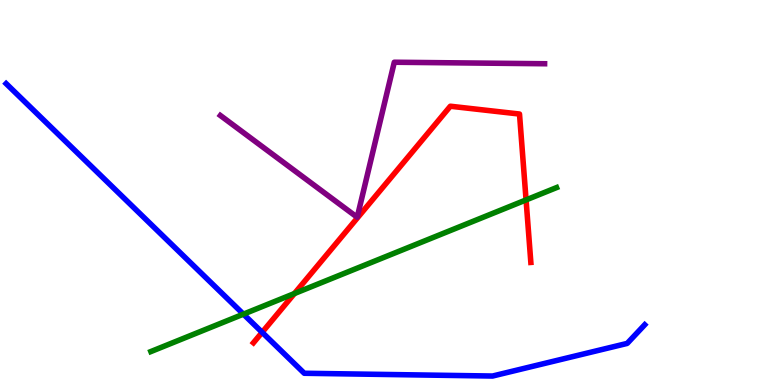[{'lines': ['blue', 'red'], 'intersections': [{'x': 3.38, 'y': 1.37}]}, {'lines': ['green', 'red'], 'intersections': [{'x': 3.8, 'y': 2.38}, {'x': 6.79, 'y': 4.81}]}, {'lines': ['purple', 'red'], 'intersections': []}, {'lines': ['blue', 'green'], 'intersections': [{'x': 3.14, 'y': 1.84}]}, {'lines': ['blue', 'purple'], 'intersections': []}, {'lines': ['green', 'purple'], 'intersections': []}]